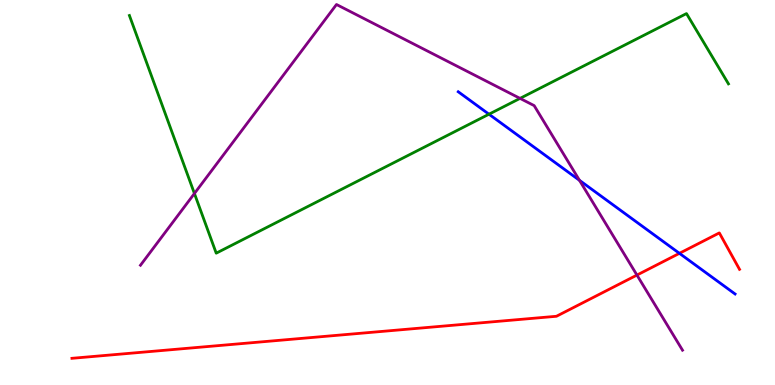[{'lines': ['blue', 'red'], 'intersections': [{'x': 8.77, 'y': 3.42}]}, {'lines': ['green', 'red'], 'intersections': []}, {'lines': ['purple', 'red'], 'intersections': [{'x': 8.22, 'y': 2.86}]}, {'lines': ['blue', 'green'], 'intersections': [{'x': 6.31, 'y': 7.03}]}, {'lines': ['blue', 'purple'], 'intersections': [{'x': 7.48, 'y': 5.32}]}, {'lines': ['green', 'purple'], 'intersections': [{'x': 2.51, 'y': 4.97}, {'x': 6.71, 'y': 7.44}]}]